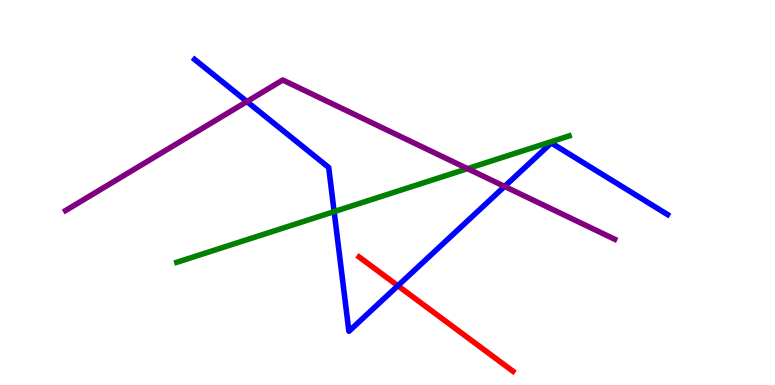[{'lines': ['blue', 'red'], 'intersections': [{'x': 5.13, 'y': 2.58}]}, {'lines': ['green', 'red'], 'intersections': []}, {'lines': ['purple', 'red'], 'intersections': []}, {'lines': ['blue', 'green'], 'intersections': [{'x': 4.31, 'y': 4.5}]}, {'lines': ['blue', 'purple'], 'intersections': [{'x': 3.19, 'y': 7.36}, {'x': 6.51, 'y': 5.16}]}, {'lines': ['green', 'purple'], 'intersections': [{'x': 6.03, 'y': 5.62}]}]